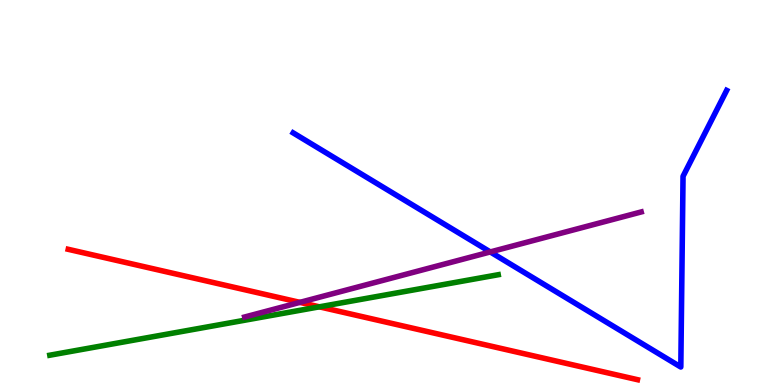[{'lines': ['blue', 'red'], 'intersections': []}, {'lines': ['green', 'red'], 'intersections': [{'x': 4.12, 'y': 2.03}]}, {'lines': ['purple', 'red'], 'intersections': [{'x': 3.87, 'y': 2.15}]}, {'lines': ['blue', 'green'], 'intersections': []}, {'lines': ['blue', 'purple'], 'intersections': [{'x': 6.33, 'y': 3.46}]}, {'lines': ['green', 'purple'], 'intersections': []}]